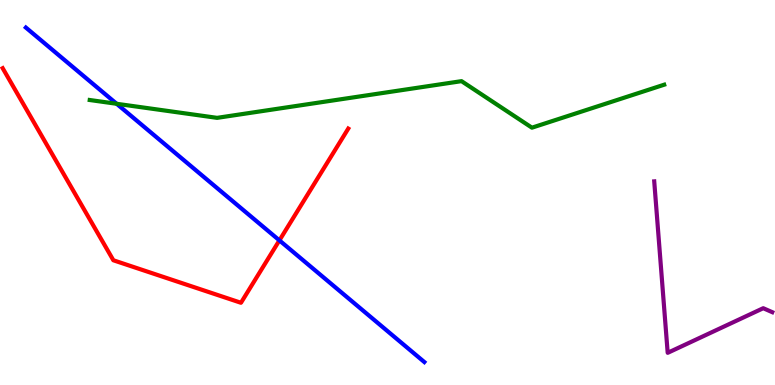[{'lines': ['blue', 'red'], 'intersections': [{'x': 3.61, 'y': 3.76}]}, {'lines': ['green', 'red'], 'intersections': []}, {'lines': ['purple', 'red'], 'intersections': []}, {'lines': ['blue', 'green'], 'intersections': [{'x': 1.51, 'y': 7.3}]}, {'lines': ['blue', 'purple'], 'intersections': []}, {'lines': ['green', 'purple'], 'intersections': []}]